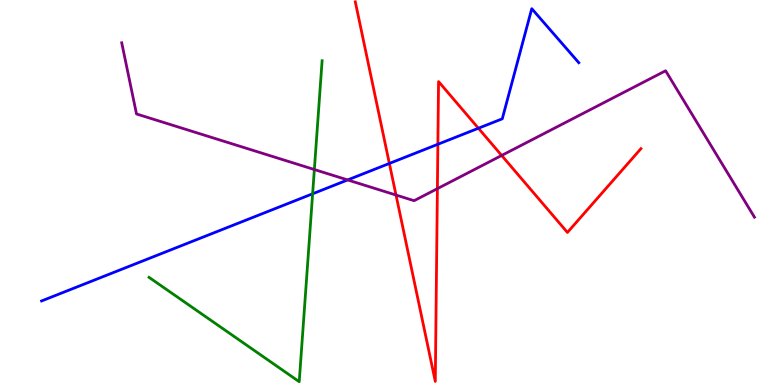[{'lines': ['blue', 'red'], 'intersections': [{'x': 5.02, 'y': 5.75}, {'x': 5.65, 'y': 6.25}, {'x': 6.17, 'y': 6.67}]}, {'lines': ['green', 'red'], 'intersections': []}, {'lines': ['purple', 'red'], 'intersections': [{'x': 5.11, 'y': 4.93}, {'x': 5.64, 'y': 5.1}, {'x': 6.47, 'y': 5.96}]}, {'lines': ['blue', 'green'], 'intersections': [{'x': 4.03, 'y': 4.97}]}, {'lines': ['blue', 'purple'], 'intersections': [{'x': 4.49, 'y': 5.33}]}, {'lines': ['green', 'purple'], 'intersections': [{'x': 4.06, 'y': 5.6}]}]